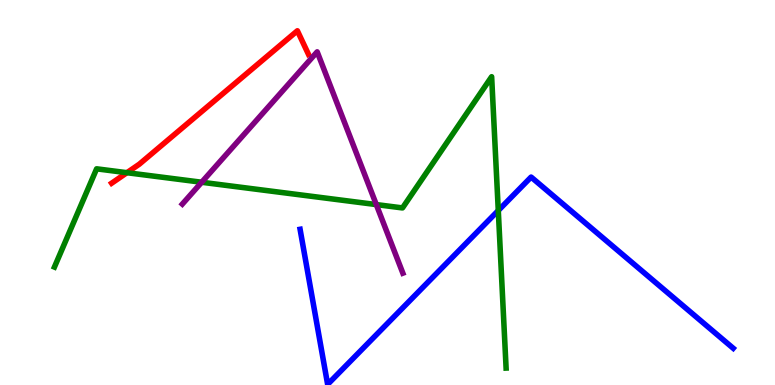[{'lines': ['blue', 'red'], 'intersections': []}, {'lines': ['green', 'red'], 'intersections': [{'x': 1.64, 'y': 5.51}]}, {'lines': ['purple', 'red'], 'intersections': []}, {'lines': ['blue', 'green'], 'intersections': [{'x': 6.43, 'y': 4.53}]}, {'lines': ['blue', 'purple'], 'intersections': []}, {'lines': ['green', 'purple'], 'intersections': [{'x': 2.6, 'y': 5.27}, {'x': 4.86, 'y': 4.69}]}]